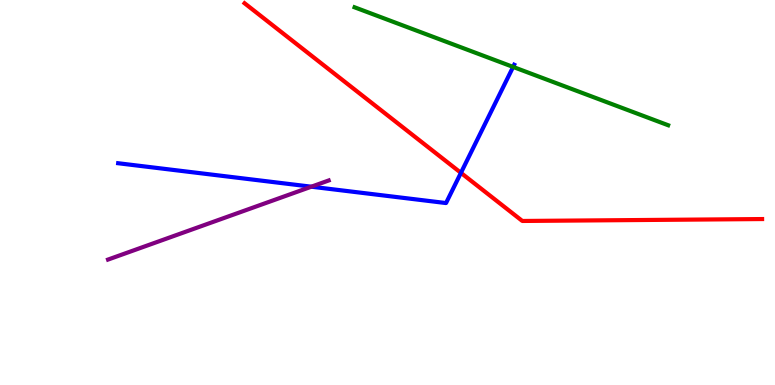[{'lines': ['blue', 'red'], 'intersections': [{'x': 5.95, 'y': 5.51}]}, {'lines': ['green', 'red'], 'intersections': []}, {'lines': ['purple', 'red'], 'intersections': []}, {'lines': ['blue', 'green'], 'intersections': [{'x': 6.62, 'y': 8.26}]}, {'lines': ['blue', 'purple'], 'intersections': [{'x': 4.02, 'y': 5.15}]}, {'lines': ['green', 'purple'], 'intersections': []}]